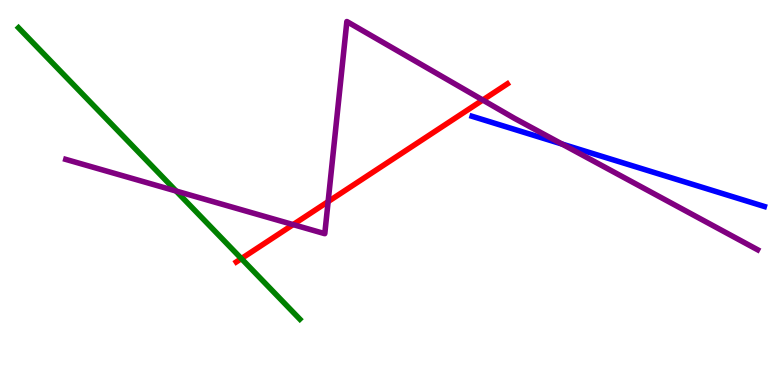[{'lines': ['blue', 'red'], 'intersections': []}, {'lines': ['green', 'red'], 'intersections': [{'x': 3.11, 'y': 3.28}]}, {'lines': ['purple', 'red'], 'intersections': [{'x': 3.78, 'y': 4.17}, {'x': 4.23, 'y': 4.76}, {'x': 6.23, 'y': 7.4}]}, {'lines': ['blue', 'green'], 'intersections': []}, {'lines': ['blue', 'purple'], 'intersections': [{'x': 7.25, 'y': 6.26}]}, {'lines': ['green', 'purple'], 'intersections': [{'x': 2.27, 'y': 5.04}]}]